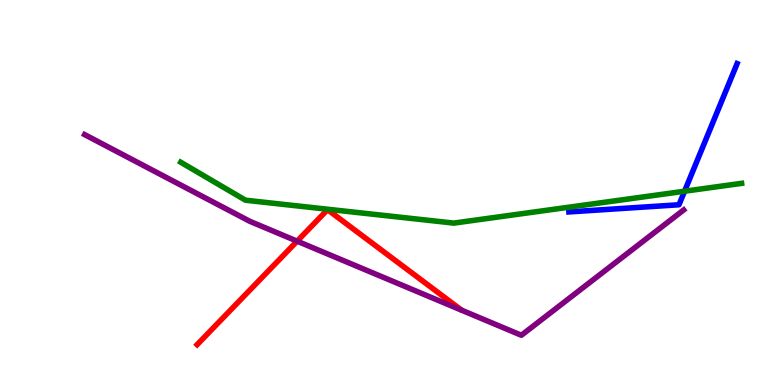[{'lines': ['blue', 'red'], 'intersections': []}, {'lines': ['green', 'red'], 'intersections': []}, {'lines': ['purple', 'red'], 'intersections': [{'x': 3.83, 'y': 3.74}]}, {'lines': ['blue', 'green'], 'intersections': [{'x': 8.83, 'y': 5.03}]}, {'lines': ['blue', 'purple'], 'intersections': []}, {'lines': ['green', 'purple'], 'intersections': []}]